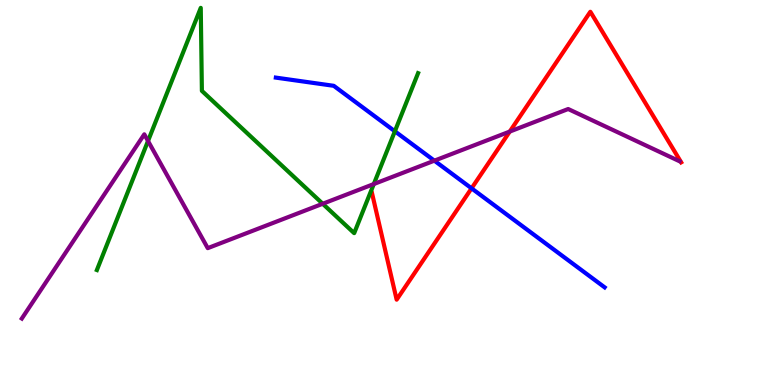[{'lines': ['blue', 'red'], 'intersections': [{'x': 6.08, 'y': 5.11}]}, {'lines': ['green', 'red'], 'intersections': []}, {'lines': ['purple', 'red'], 'intersections': [{'x': 6.58, 'y': 6.58}]}, {'lines': ['blue', 'green'], 'intersections': [{'x': 5.1, 'y': 6.59}]}, {'lines': ['blue', 'purple'], 'intersections': [{'x': 5.6, 'y': 5.83}]}, {'lines': ['green', 'purple'], 'intersections': [{'x': 1.91, 'y': 6.34}, {'x': 4.16, 'y': 4.71}, {'x': 4.82, 'y': 5.22}]}]